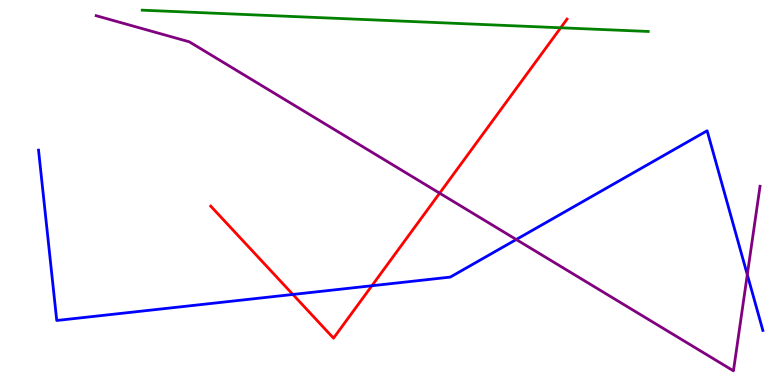[{'lines': ['blue', 'red'], 'intersections': [{'x': 3.78, 'y': 2.35}, {'x': 4.8, 'y': 2.58}]}, {'lines': ['green', 'red'], 'intersections': [{'x': 7.23, 'y': 9.28}]}, {'lines': ['purple', 'red'], 'intersections': [{'x': 5.67, 'y': 4.98}]}, {'lines': ['blue', 'green'], 'intersections': []}, {'lines': ['blue', 'purple'], 'intersections': [{'x': 6.66, 'y': 3.78}, {'x': 9.64, 'y': 2.87}]}, {'lines': ['green', 'purple'], 'intersections': []}]